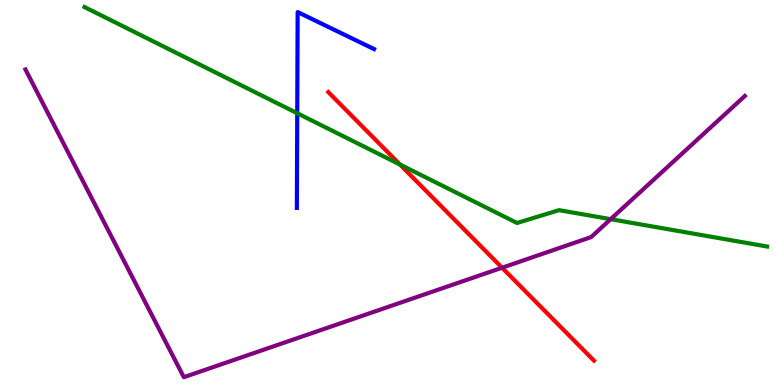[{'lines': ['blue', 'red'], 'intersections': []}, {'lines': ['green', 'red'], 'intersections': [{'x': 5.16, 'y': 5.73}]}, {'lines': ['purple', 'red'], 'intersections': [{'x': 6.48, 'y': 3.05}]}, {'lines': ['blue', 'green'], 'intersections': [{'x': 3.84, 'y': 7.06}]}, {'lines': ['blue', 'purple'], 'intersections': []}, {'lines': ['green', 'purple'], 'intersections': [{'x': 7.88, 'y': 4.31}]}]